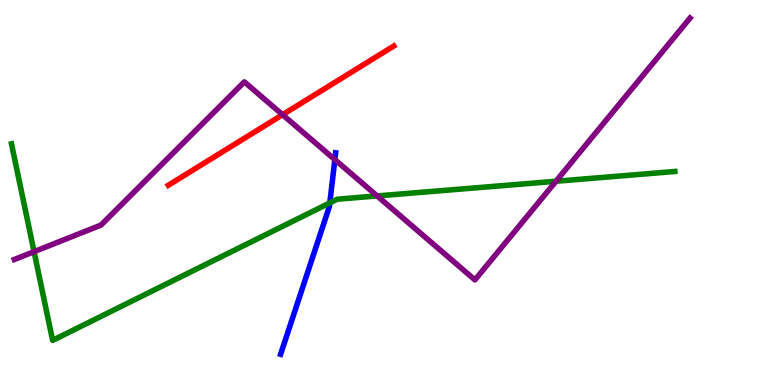[{'lines': ['blue', 'red'], 'intersections': []}, {'lines': ['green', 'red'], 'intersections': []}, {'lines': ['purple', 'red'], 'intersections': [{'x': 3.65, 'y': 7.02}]}, {'lines': ['blue', 'green'], 'intersections': [{'x': 4.26, 'y': 4.73}]}, {'lines': ['blue', 'purple'], 'intersections': [{'x': 4.32, 'y': 5.85}]}, {'lines': ['green', 'purple'], 'intersections': [{'x': 0.439, 'y': 3.46}, {'x': 4.87, 'y': 4.91}, {'x': 7.17, 'y': 5.29}]}]